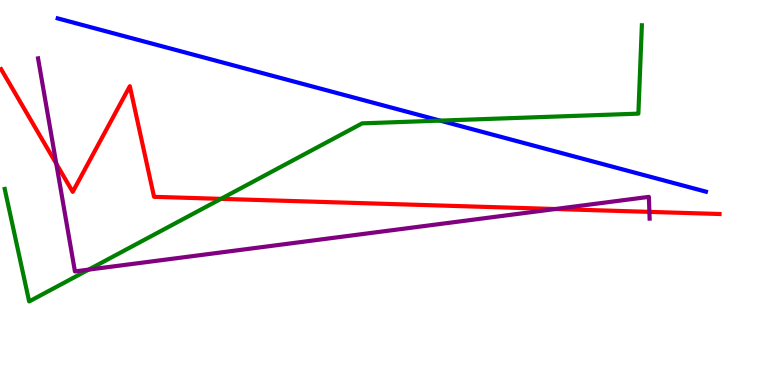[{'lines': ['blue', 'red'], 'intersections': []}, {'lines': ['green', 'red'], 'intersections': [{'x': 2.85, 'y': 4.83}]}, {'lines': ['purple', 'red'], 'intersections': [{'x': 0.726, 'y': 5.75}, {'x': 7.17, 'y': 4.57}, {'x': 8.38, 'y': 4.5}]}, {'lines': ['blue', 'green'], 'intersections': [{'x': 5.68, 'y': 6.87}]}, {'lines': ['blue', 'purple'], 'intersections': []}, {'lines': ['green', 'purple'], 'intersections': [{'x': 1.14, 'y': 3.0}]}]